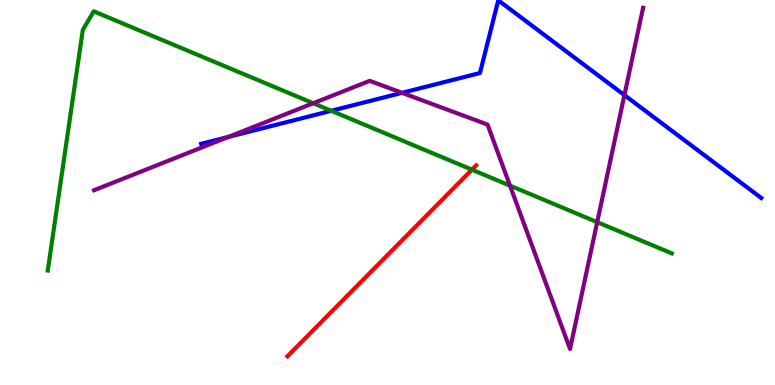[{'lines': ['blue', 'red'], 'intersections': []}, {'lines': ['green', 'red'], 'intersections': [{'x': 6.09, 'y': 5.59}]}, {'lines': ['purple', 'red'], 'intersections': []}, {'lines': ['blue', 'green'], 'intersections': [{'x': 4.27, 'y': 7.12}]}, {'lines': ['blue', 'purple'], 'intersections': [{'x': 2.95, 'y': 6.44}, {'x': 5.19, 'y': 7.59}, {'x': 8.06, 'y': 7.53}]}, {'lines': ['green', 'purple'], 'intersections': [{'x': 4.04, 'y': 7.32}, {'x': 6.58, 'y': 5.18}, {'x': 7.71, 'y': 4.23}]}]